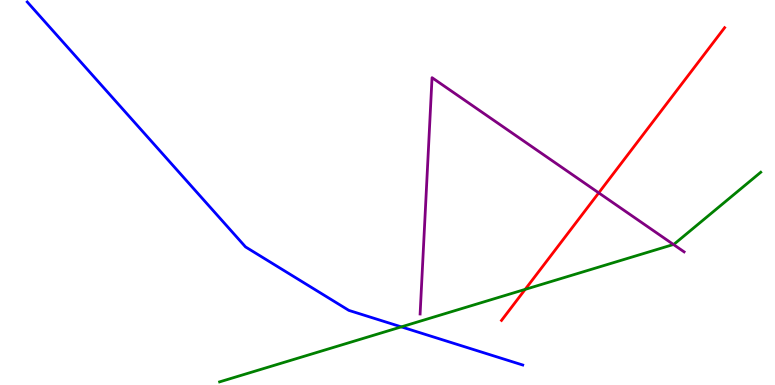[{'lines': ['blue', 'red'], 'intersections': []}, {'lines': ['green', 'red'], 'intersections': [{'x': 6.78, 'y': 2.48}]}, {'lines': ['purple', 'red'], 'intersections': [{'x': 7.73, 'y': 4.99}]}, {'lines': ['blue', 'green'], 'intersections': [{'x': 5.18, 'y': 1.51}]}, {'lines': ['blue', 'purple'], 'intersections': []}, {'lines': ['green', 'purple'], 'intersections': [{'x': 8.69, 'y': 3.65}]}]